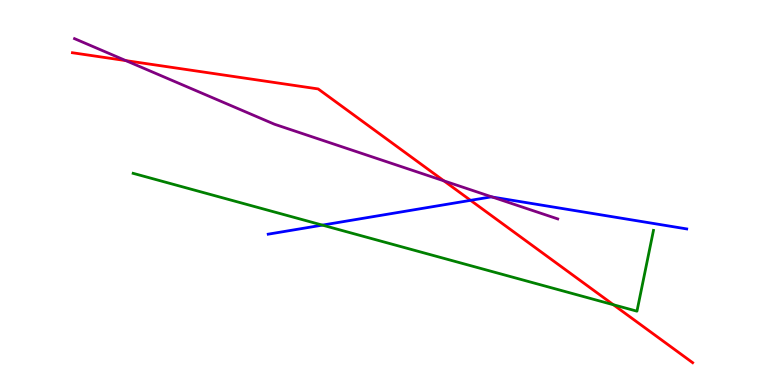[{'lines': ['blue', 'red'], 'intersections': [{'x': 6.07, 'y': 4.8}]}, {'lines': ['green', 'red'], 'intersections': [{'x': 7.91, 'y': 2.08}]}, {'lines': ['purple', 'red'], 'intersections': [{'x': 1.62, 'y': 8.43}, {'x': 5.73, 'y': 5.3}]}, {'lines': ['blue', 'green'], 'intersections': [{'x': 4.16, 'y': 4.15}]}, {'lines': ['blue', 'purple'], 'intersections': [{'x': 6.35, 'y': 4.88}]}, {'lines': ['green', 'purple'], 'intersections': []}]